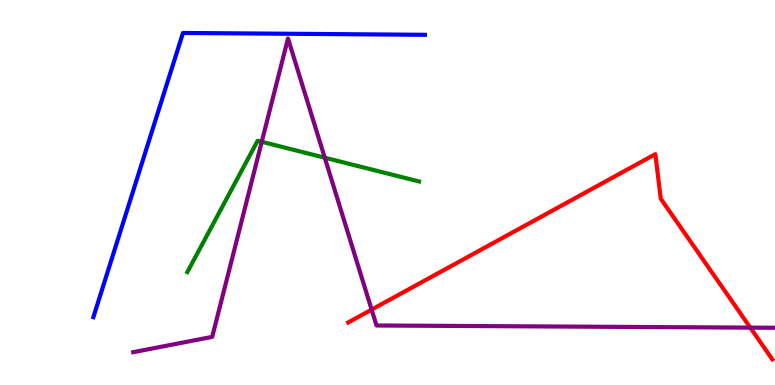[{'lines': ['blue', 'red'], 'intersections': []}, {'lines': ['green', 'red'], 'intersections': []}, {'lines': ['purple', 'red'], 'intersections': [{'x': 4.8, 'y': 1.96}, {'x': 9.68, 'y': 1.49}]}, {'lines': ['blue', 'green'], 'intersections': []}, {'lines': ['blue', 'purple'], 'intersections': []}, {'lines': ['green', 'purple'], 'intersections': [{'x': 3.38, 'y': 6.32}, {'x': 4.19, 'y': 5.9}]}]